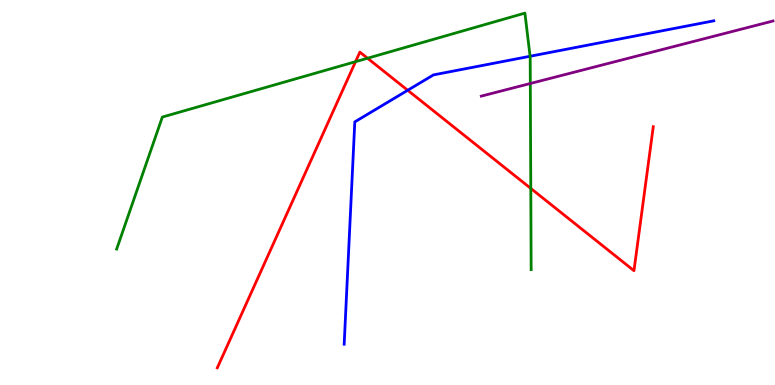[{'lines': ['blue', 'red'], 'intersections': [{'x': 5.26, 'y': 7.66}]}, {'lines': ['green', 'red'], 'intersections': [{'x': 4.59, 'y': 8.4}, {'x': 4.74, 'y': 8.49}, {'x': 6.85, 'y': 5.11}]}, {'lines': ['purple', 'red'], 'intersections': []}, {'lines': ['blue', 'green'], 'intersections': [{'x': 6.84, 'y': 8.54}]}, {'lines': ['blue', 'purple'], 'intersections': []}, {'lines': ['green', 'purple'], 'intersections': [{'x': 6.84, 'y': 7.83}]}]